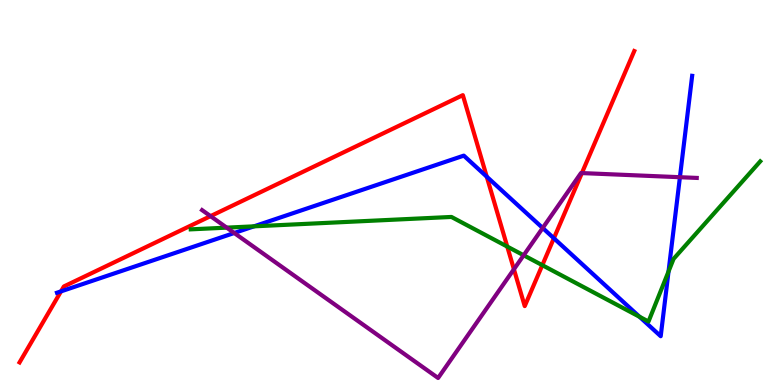[{'lines': ['blue', 'red'], 'intersections': [{'x': 0.787, 'y': 2.43}, {'x': 6.28, 'y': 5.41}, {'x': 7.15, 'y': 3.81}]}, {'lines': ['green', 'red'], 'intersections': [{'x': 6.55, 'y': 3.6}, {'x': 7.0, 'y': 3.11}]}, {'lines': ['purple', 'red'], 'intersections': [{'x': 2.72, 'y': 4.39}, {'x': 6.63, 'y': 3.01}, {'x': 7.51, 'y': 5.5}]}, {'lines': ['blue', 'green'], 'intersections': [{'x': 3.28, 'y': 4.12}, {'x': 8.25, 'y': 1.77}, {'x': 8.63, 'y': 2.95}]}, {'lines': ['blue', 'purple'], 'intersections': [{'x': 3.02, 'y': 3.95}, {'x': 7.0, 'y': 4.08}, {'x': 8.77, 'y': 5.4}]}, {'lines': ['green', 'purple'], 'intersections': [{'x': 2.93, 'y': 4.09}, {'x': 6.76, 'y': 3.37}]}]